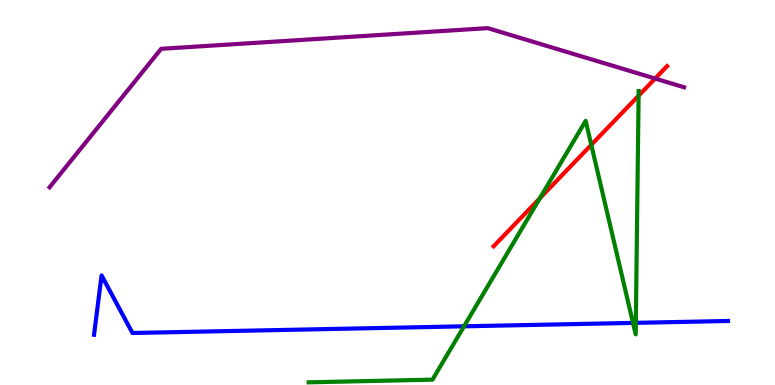[{'lines': ['blue', 'red'], 'intersections': []}, {'lines': ['green', 'red'], 'intersections': [{'x': 6.97, 'y': 4.85}, {'x': 7.63, 'y': 6.24}, {'x': 8.24, 'y': 7.51}]}, {'lines': ['purple', 'red'], 'intersections': [{'x': 8.45, 'y': 7.96}]}, {'lines': ['blue', 'green'], 'intersections': [{'x': 5.99, 'y': 1.52}, {'x': 8.17, 'y': 1.61}, {'x': 8.2, 'y': 1.61}]}, {'lines': ['blue', 'purple'], 'intersections': []}, {'lines': ['green', 'purple'], 'intersections': []}]